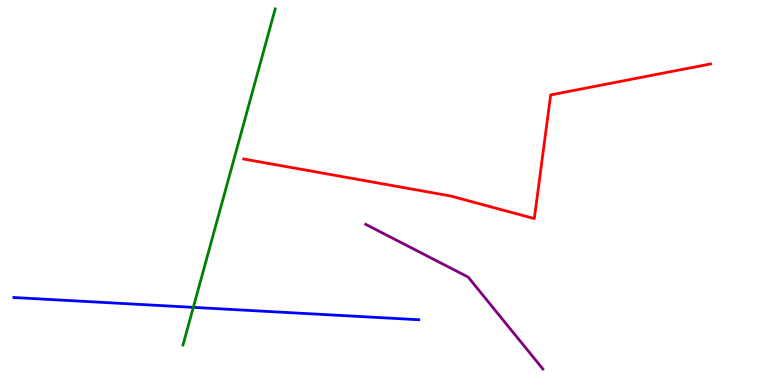[{'lines': ['blue', 'red'], 'intersections': []}, {'lines': ['green', 'red'], 'intersections': []}, {'lines': ['purple', 'red'], 'intersections': []}, {'lines': ['blue', 'green'], 'intersections': [{'x': 2.49, 'y': 2.02}]}, {'lines': ['blue', 'purple'], 'intersections': []}, {'lines': ['green', 'purple'], 'intersections': []}]